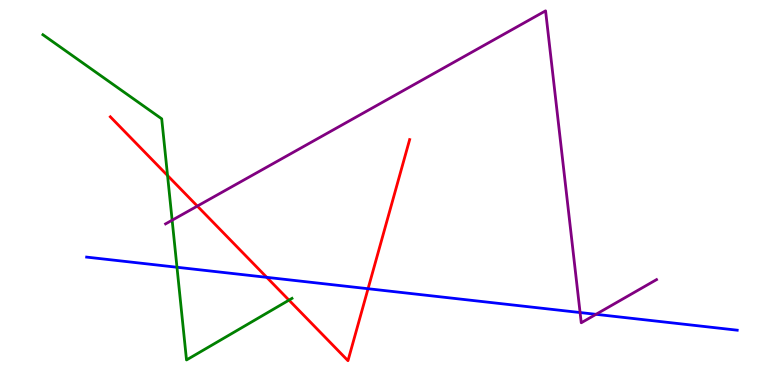[{'lines': ['blue', 'red'], 'intersections': [{'x': 3.44, 'y': 2.8}, {'x': 4.75, 'y': 2.5}]}, {'lines': ['green', 'red'], 'intersections': [{'x': 2.16, 'y': 5.44}, {'x': 3.73, 'y': 2.2}]}, {'lines': ['purple', 'red'], 'intersections': [{'x': 2.55, 'y': 4.65}]}, {'lines': ['blue', 'green'], 'intersections': [{'x': 2.28, 'y': 3.06}]}, {'lines': ['blue', 'purple'], 'intersections': [{'x': 7.49, 'y': 1.88}, {'x': 7.69, 'y': 1.84}]}, {'lines': ['green', 'purple'], 'intersections': [{'x': 2.22, 'y': 4.28}]}]